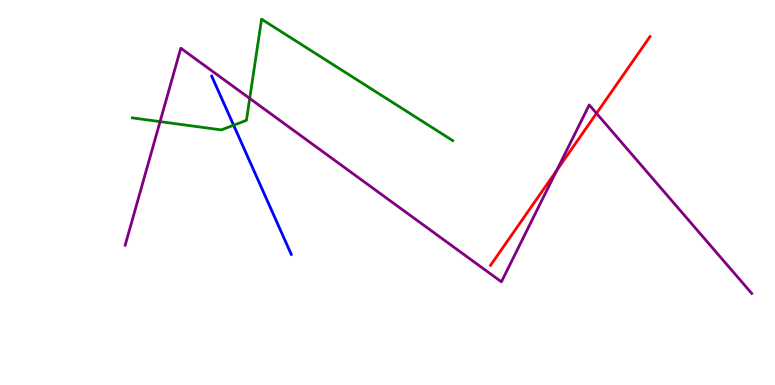[{'lines': ['blue', 'red'], 'intersections': []}, {'lines': ['green', 'red'], 'intersections': []}, {'lines': ['purple', 'red'], 'intersections': [{'x': 7.18, 'y': 5.57}, {'x': 7.7, 'y': 7.06}]}, {'lines': ['blue', 'green'], 'intersections': [{'x': 3.01, 'y': 6.75}]}, {'lines': ['blue', 'purple'], 'intersections': []}, {'lines': ['green', 'purple'], 'intersections': [{'x': 2.07, 'y': 6.84}, {'x': 3.22, 'y': 7.44}]}]